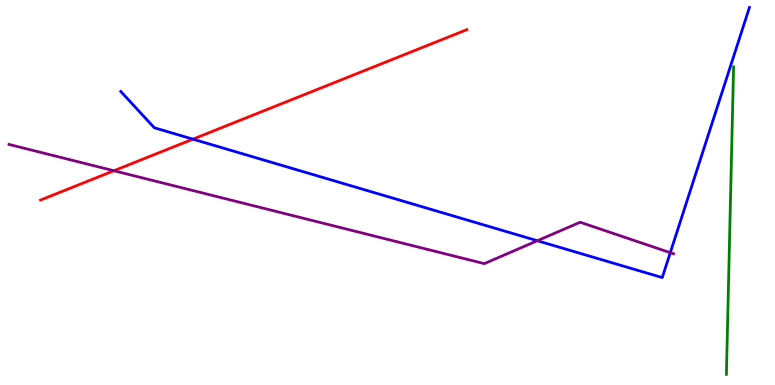[{'lines': ['blue', 'red'], 'intersections': [{'x': 2.49, 'y': 6.39}]}, {'lines': ['green', 'red'], 'intersections': []}, {'lines': ['purple', 'red'], 'intersections': [{'x': 1.47, 'y': 5.57}]}, {'lines': ['blue', 'green'], 'intersections': []}, {'lines': ['blue', 'purple'], 'intersections': [{'x': 6.93, 'y': 3.75}, {'x': 8.65, 'y': 3.44}]}, {'lines': ['green', 'purple'], 'intersections': []}]